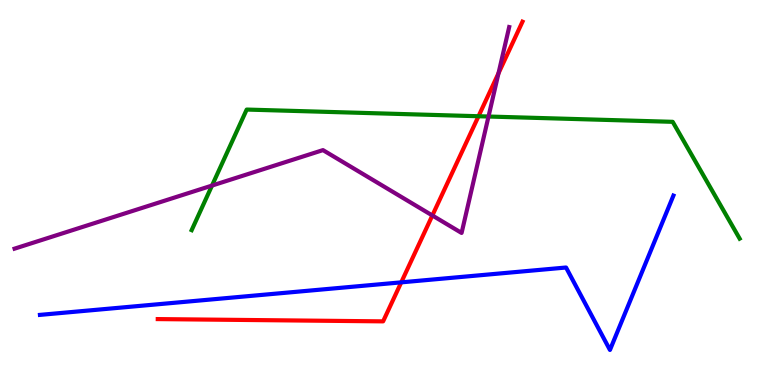[{'lines': ['blue', 'red'], 'intersections': [{'x': 5.18, 'y': 2.67}]}, {'lines': ['green', 'red'], 'intersections': [{'x': 6.17, 'y': 6.98}]}, {'lines': ['purple', 'red'], 'intersections': [{'x': 5.58, 'y': 4.4}, {'x': 6.43, 'y': 8.1}]}, {'lines': ['blue', 'green'], 'intersections': []}, {'lines': ['blue', 'purple'], 'intersections': []}, {'lines': ['green', 'purple'], 'intersections': [{'x': 2.74, 'y': 5.18}, {'x': 6.3, 'y': 6.97}]}]